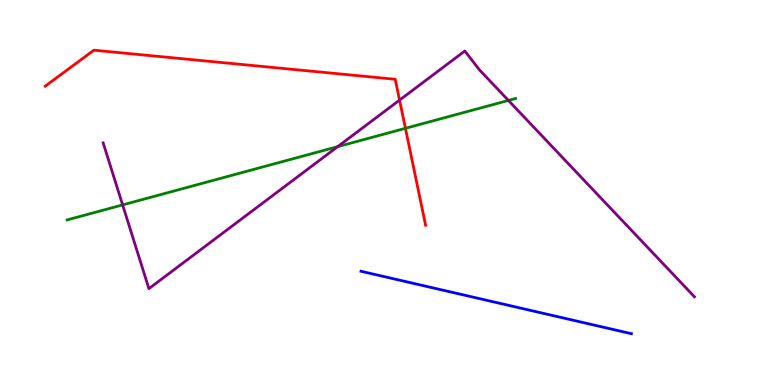[{'lines': ['blue', 'red'], 'intersections': []}, {'lines': ['green', 'red'], 'intersections': [{'x': 5.23, 'y': 6.67}]}, {'lines': ['purple', 'red'], 'intersections': [{'x': 5.16, 'y': 7.4}]}, {'lines': ['blue', 'green'], 'intersections': []}, {'lines': ['blue', 'purple'], 'intersections': []}, {'lines': ['green', 'purple'], 'intersections': [{'x': 1.58, 'y': 4.68}, {'x': 4.36, 'y': 6.19}, {'x': 6.56, 'y': 7.39}]}]